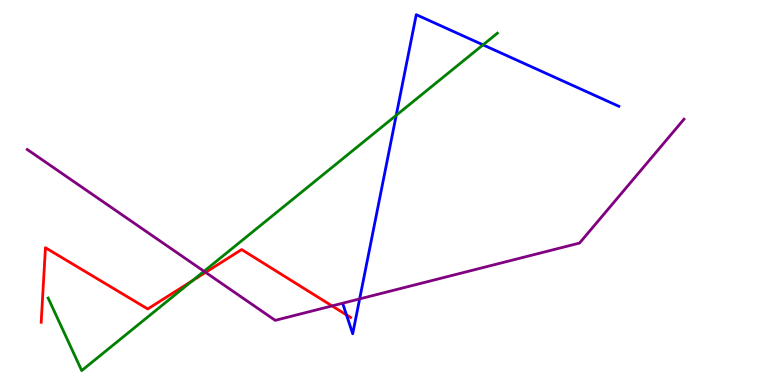[{'lines': ['blue', 'red'], 'intersections': [{'x': 4.47, 'y': 1.82}]}, {'lines': ['green', 'red'], 'intersections': [{'x': 2.48, 'y': 2.71}]}, {'lines': ['purple', 'red'], 'intersections': [{'x': 2.65, 'y': 2.93}, {'x': 4.28, 'y': 2.05}]}, {'lines': ['blue', 'green'], 'intersections': [{'x': 5.11, 'y': 7.0}, {'x': 6.23, 'y': 8.83}]}, {'lines': ['blue', 'purple'], 'intersections': [{'x': 4.64, 'y': 2.24}]}, {'lines': ['green', 'purple'], 'intersections': [{'x': 2.63, 'y': 2.95}]}]